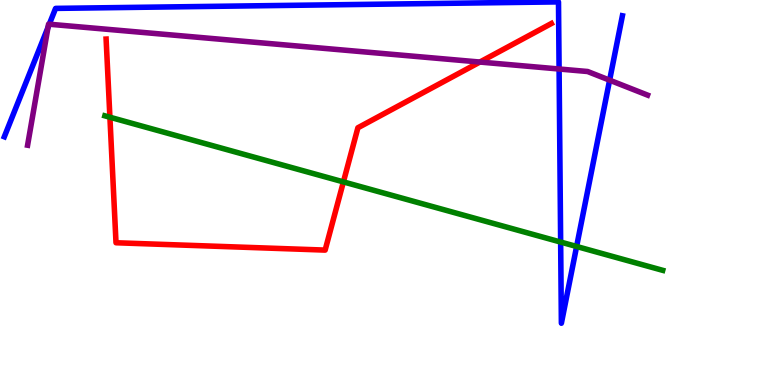[{'lines': ['blue', 'red'], 'intersections': []}, {'lines': ['green', 'red'], 'intersections': [{'x': 1.42, 'y': 6.96}, {'x': 4.43, 'y': 5.28}]}, {'lines': ['purple', 'red'], 'intersections': [{'x': 6.19, 'y': 8.39}]}, {'lines': ['blue', 'green'], 'intersections': [{'x': 7.23, 'y': 3.71}, {'x': 7.44, 'y': 3.6}]}, {'lines': ['blue', 'purple'], 'intersections': [{'x': 0.619, 'y': 9.29}, {'x': 0.636, 'y': 9.37}, {'x': 7.21, 'y': 8.21}, {'x': 7.87, 'y': 7.92}]}, {'lines': ['green', 'purple'], 'intersections': []}]